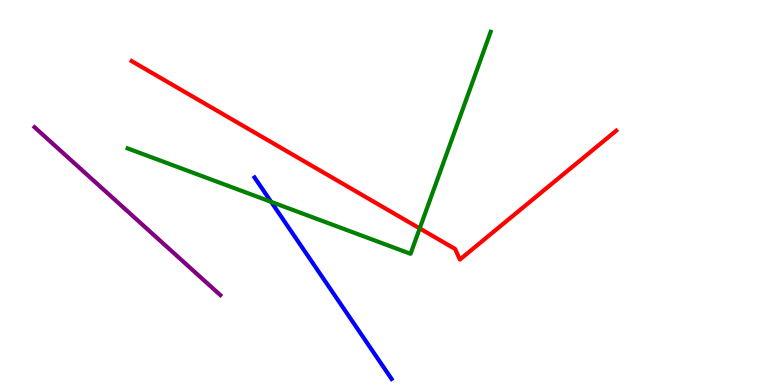[{'lines': ['blue', 'red'], 'intersections': []}, {'lines': ['green', 'red'], 'intersections': [{'x': 5.42, 'y': 4.07}]}, {'lines': ['purple', 'red'], 'intersections': []}, {'lines': ['blue', 'green'], 'intersections': [{'x': 3.5, 'y': 4.76}]}, {'lines': ['blue', 'purple'], 'intersections': []}, {'lines': ['green', 'purple'], 'intersections': []}]